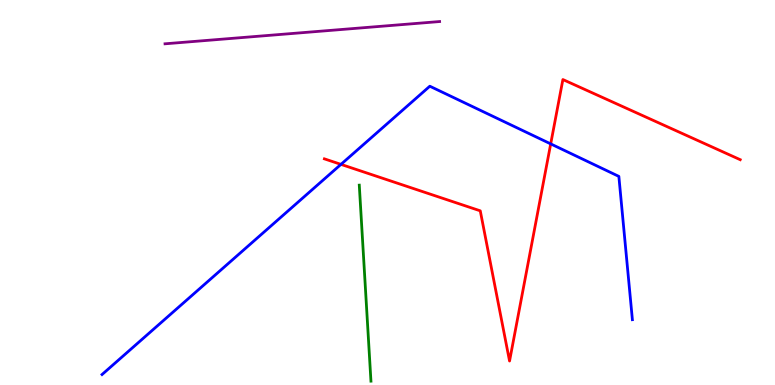[{'lines': ['blue', 'red'], 'intersections': [{'x': 4.4, 'y': 5.73}, {'x': 7.11, 'y': 6.26}]}, {'lines': ['green', 'red'], 'intersections': []}, {'lines': ['purple', 'red'], 'intersections': []}, {'lines': ['blue', 'green'], 'intersections': []}, {'lines': ['blue', 'purple'], 'intersections': []}, {'lines': ['green', 'purple'], 'intersections': []}]